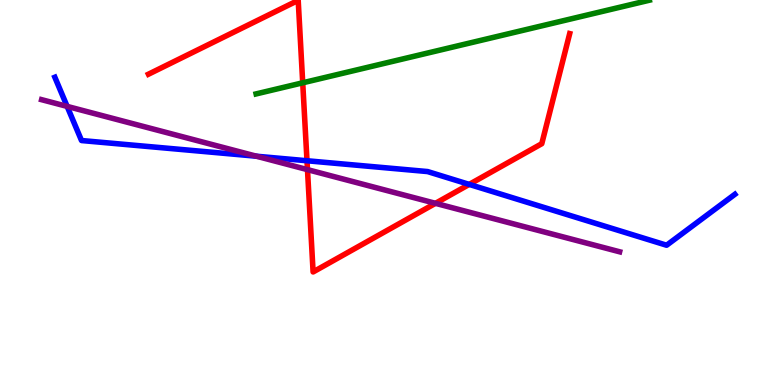[{'lines': ['blue', 'red'], 'intersections': [{'x': 3.96, 'y': 5.82}, {'x': 6.05, 'y': 5.21}]}, {'lines': ['green', 'red'], 'intersections': [{'x': 3.91, 'y': 7.85}]}, {'lines': ['purple', 'red'], 'intersections': [{'x': 3.97, 'y': 5.59}, {'x': 5.62, 'y': 4.72}]}, {'lines': ['blue', 'green'], 'intersections': []}, {'lines': ['blue', 'purple'], 'intersections': [{'x': 0.866, 'y': 7.24}, {'x': 3.31, 'y': 5.94}]}, {'lines': ['green', 'purple'], 'intersections': []}]